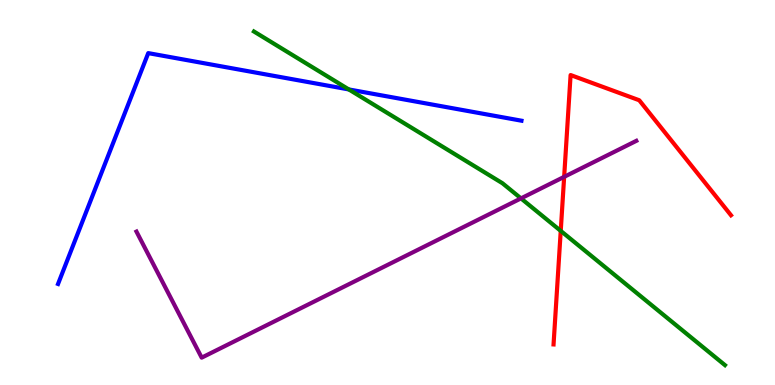[{'lines': ['blue', 'red'], 'intersections': []}, {'lines': ['green', 'red'], 'intersections': [{'x': 7.24, 'y': 4.0}]}, {'lines': ['purple', 'red'], 'intersections': [{'x': 7.28, 'y': 5.41}]}, {'lines': ['blue', 'green'], 'intersections': [{'x': 4.5, 'y': 7.68}]}, {'lines': ['blue', 'purple'], 'intersections': []}, {'lines': ['green', 'purple'], 'intersections': [{'x': 6.72, 'y': 4.85}]}]